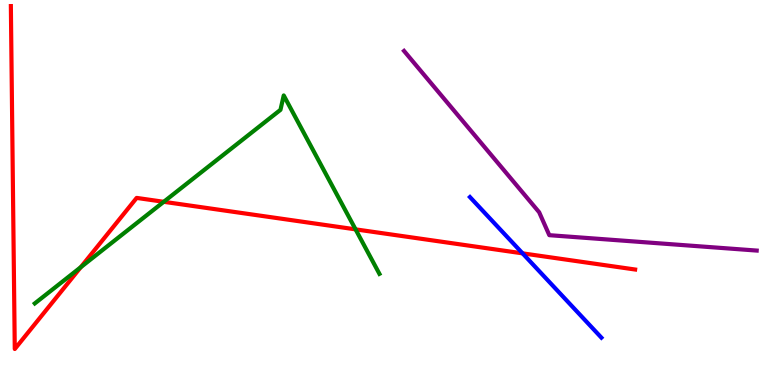[{'lines': ['blue', 'red'], 'intersections': [{'x': 6.74, 'y': 3.42}]}, {'lines': ['green', 'red'], 'intersections': [{'x': 1.04, 'y': 3.06}, {'x': 2.11, 'y': 4.76}, {'x': 4.59, 'y': 4.04}]}, {'lines': ['purple', 'red'], 'intersections': []}, {'lines': ['blue', 'green'], 'intersections': []}, {'lines': ['blue', 'purple'], 'intersections': []}, {'lines': ['green', 'purple'], 'intersections': []}]